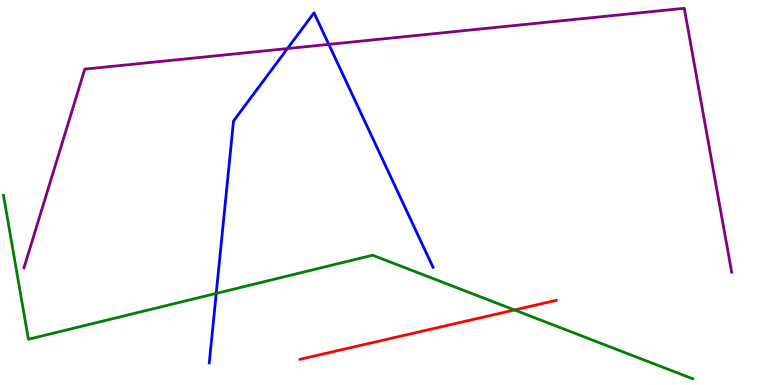[{'lines': ['blue', 'red'], 'intersections': []}, {'lines': ['green', 'red'], 'intersections': [{'x': 6.64, 'y': 1.95}]}, {'lines': ['purple', 'red'], 'intersections': []}, {'lines': ['blue', 'green'], 'intersections': [{'x': 2.79, 'y': 2.38}]}, {'lines': ['blue', 'purple'], 'intersections': [{'x': 3.71, 'y': 8.74}, {'x': 4.24, 'y': 8.85}]}, {'lines': ['green', 'purple'], 'intersections': []}]